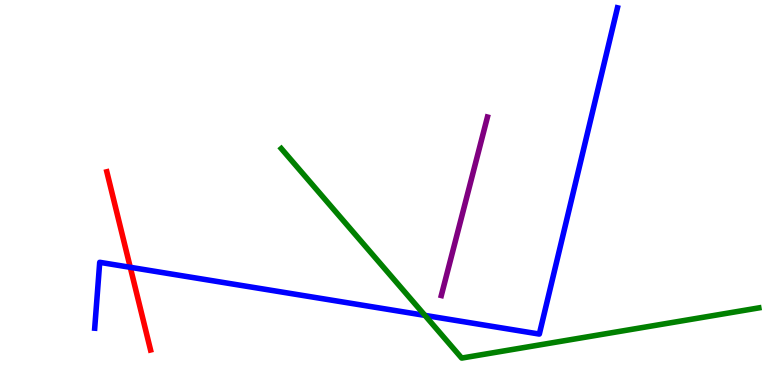[{'lines': ['blue', 'red'], 'intersections': [{'x': 1.68, 'y': 3.06}]}, {'lines': ['green', 'red'], 'intersections': []}, {'lines': ['purple', 'red'], 'intersections': []}, {'lines': ['blue', 'green'], 'intersections': [{'x': 5.48, 'y': 1.81}]}, {'lines': ['blue', 'purple'], 'intersections': []}, {'lines': ['green', 'purple'], 'intersections': []}]